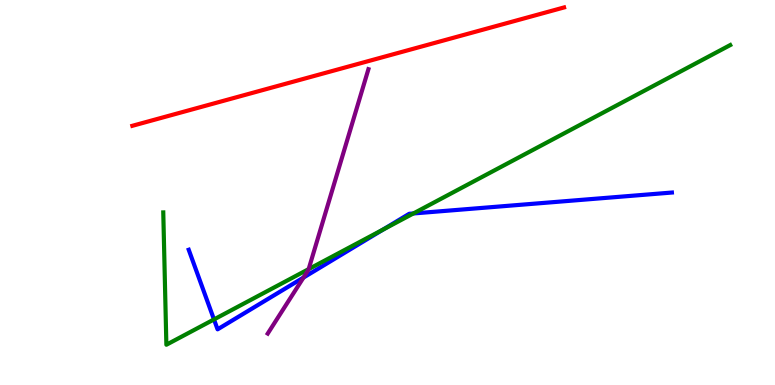[{'lines': ['blue', 'red'], 'intersections': []}, {'lines': ['green', 'red'], 'intersections': []}, {'lines': ['purple', 'red'], 'intersections': []}, {'lines': ['blue', 'green'], 'intersections': [{'x': 2.76, 'y': 1.7}, {'x': 4.94, 'y': 4.04}, {'x': 5.33, 'y': 4.46}]}, {'lines': ['blue', 'purple'], 'intersections': [{'x': 3.92, 'y': 2.79}]}, {'lines': ['green', 'purple'], 'intersections': [{'x': 3.98, 'y': 3.01}]}]